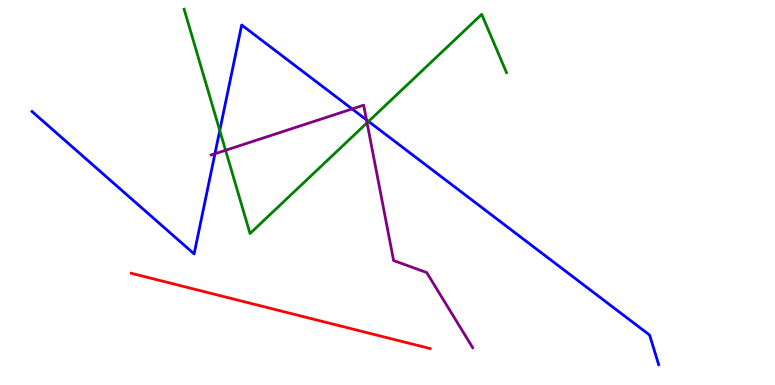[{'lines': ['blue', 'red'], 'intersections': []}, {'lines': ['green', 'red'], 'intersections': []}, {'lines': ['purple', 'red'], 'intersections': []}, {'lines': ['blue', 'green'], 'intersections': [{'x': 2.84, 'y': 6.61}, {'x': 4.76, 'y': 6.85}]}, {'lines': ['blue', 'purple'], 'intersections': [{'x': 2.77, 'y': 6.01}, {'x': 4.54, 'y': 7.17}, {'x': 4.73, 'y': 6.89}]}, {'lines': ['green', 'purple'], 'intersections': [{'x': 2.91, 'y': 6.1}, {'x': 4.74, 'y': 6.81}]}]